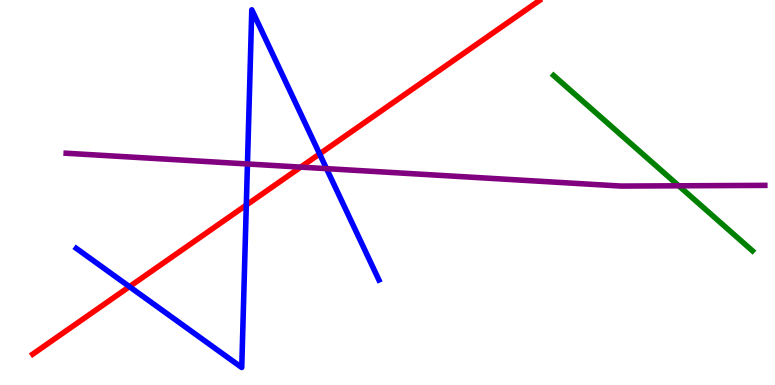[{'lines': ['blue', 'red'], 'intersections': [{'x': 1.67, 'y': 2.55}, {'x': 3.18, 'y': 4.67}, {'x': 4.12, 'y': 6.0}]}, {'lines': ['green', 'red'], 'intersections': []}, {'lines': ['purple', 'red'], 'intersections': [{'x': 3.88, 'y': 5.66}]}, {'lines': ['blue', 'green'], 'intersections': []}, {'lines': ['blue', 'purple'], 'intersections': [{'x': 3.19, 'y': 5.74}, {'x': 4.21, 'y': 5.62}]}, {'lines': ['green', 'purple'], 'intersections': [{'x': 8.76, 'y': 5.17}]}]